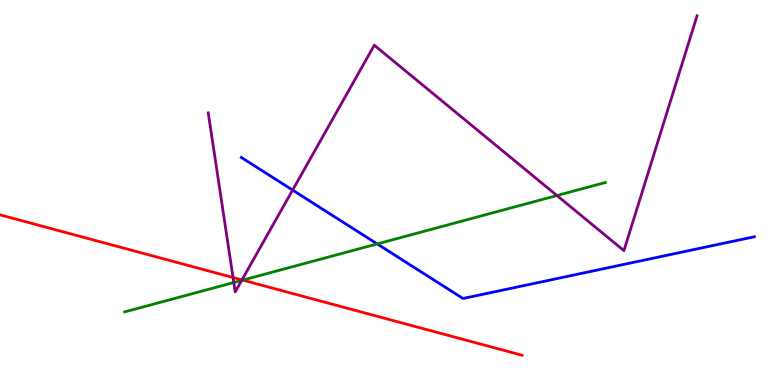[{'lines': ['blue', 'red'], 'intersections': []}, {'lines': ['green', 'red'], 'intersections': [{'x': 3.13, 'y': 2.72}]}, {'lines': ['purple', 'red'], 'intersections': [{'x': 3.01, 'y': 2.79}, {'x': 3.12, 'y': 2.73}]}, {'lines': ['blue', 'green'], 'intersections': [{'x': 4.87, 'y': 3.66}]}, {'lines': ['blue', 'purple'], 'intersections': [{'x': 3.78, 'y': 5.06}]}, {'lines': ['green', 'purple'], 'intersections': [{'x': 3.02, 'y': 2.66}, {'x': 3.12, 'y': 2.72}, {'x': 7.19, 'y': 4.92}]}]